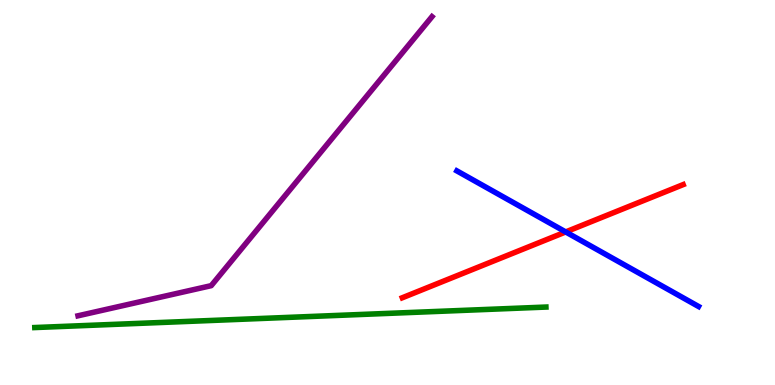[{'lines': ['blue', 'red'], 'intersections': [{'x': 7.3, 'y': 3.98}]}, {'lines': ['green', 'red'], 'intersections': []}, {'lines': ['purple', 'red'], 'intersections': []}, {'lines': ['blue', 'green'], 'intersections': []}, {'lines': ['blue', 'purple'], 'intersections': []}, {'lines': ['green', 'purple'], 'intersections': []}]